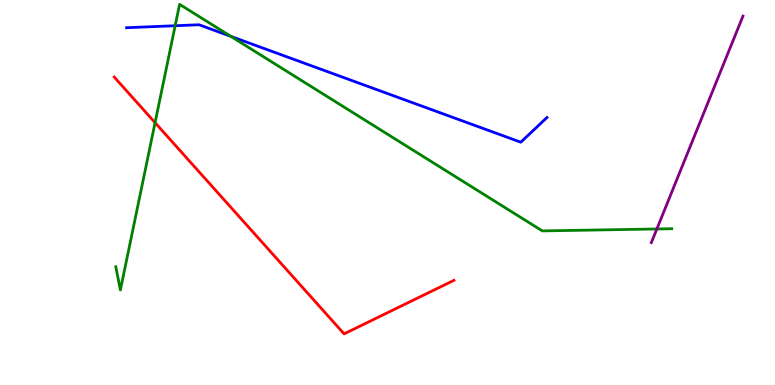[{'lines': ['blue', 'red'], 'intersections': []}, {'lines': ['green', 'red'], 'intersections': [{'x': 2.0, 'y': 6.81}]}, {'lines': ['purple', 'red'], 'intersections': []}, {'lines': ['blue', 'green'], 'intersections': [{'x': 2.26, 'y': 9.33}, {'x': 2.98, 'y': 9.06}]}, {'lines': ['blue', 'purple'], 'intersections': []}, {'lines': ['green', 'purple'], 'intersections': [{'x': 8.48, 'y': 4.05}]}]